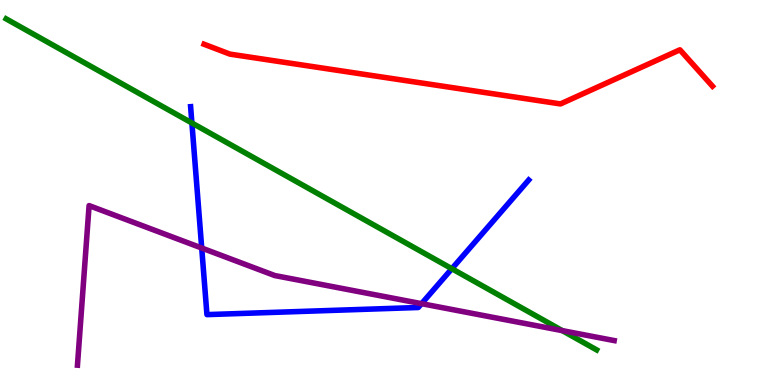[{'lines': ['blue', 'red'], 'intersections': []}, {'lines': ['green', 'red'], 'intersections': []}, {'lines': ['purple', 'red'], 'intersections': []}, {'lines': ['blue', 'green'], 'intersections': [{'x': 2.48, 'y': 6.81}, {'x': 5.83, 'y': 3.02}]}, {'lines': ['blue', 'purple'], 'intersections': [{'x': 2.6, 'y': 3.56}, {'x': 5.44, 'y': 2.11}]}, {'lines': ['green', 'purple'], 'intersections': [{'x': 7.26, 'y': 1.41}]}]